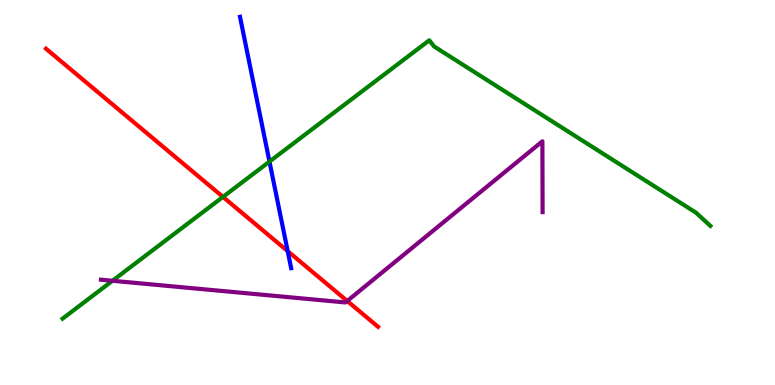[{'lines': ['blue', 'red'], 'intersections': [{'x': 3.71, 'y': 3.48}]}, {'lines': ['green', 'red'], 'intersections': [{'x': 2.88, 'y': 4.89}]}, {'lines': ['purple', 'red'], 'intersections': [{'x': 4.48, 'y': 2.18}]}, {'lines': ['blue', 'green'], 'intersections': [{'x': 3.48, 'y': 5.8}]}, {'lines': ['blue', 'purple'], 'intersections': []}, {'lines': ['green', 'purple'], 'intersections': [{'x': 1.45, 'y': 2.71}]}]